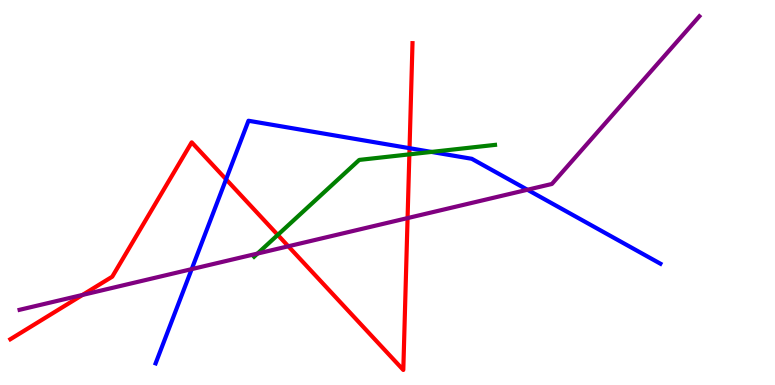[{'lines': ['blue', 'red'], 'intersections': [{'x': 2.92, 'y': 5.34}, {'x': 5.28, 'y': 6.15}]}, {'lines': ['green', 'red'], 'intersections': [{'x': 3.58, 'y': 3.9}, {'x': 5.28, 'y': 5.99}]}, {'lines': ['purple', 'red'], 'intersections': [{'x': 1.06, 'y': 2.34}, {'x': 3.72, 'y': 3.6}, {'x': 5.26, 'y': 4.34}]}, {'lines': ['blue', 'green'], 'intersections': [{'x': 5.57, 'y': 6.05}]}, {'lines': ['blue', 'purple'], 'intersections': [{'x': 2.47, 'y': 3.01}, {'x': 6.81, 'y': 5.07}]}, {'lines': ['green', 'purple'], 'intersections': [{'x': 3.32, 'y': 3.41}]}]